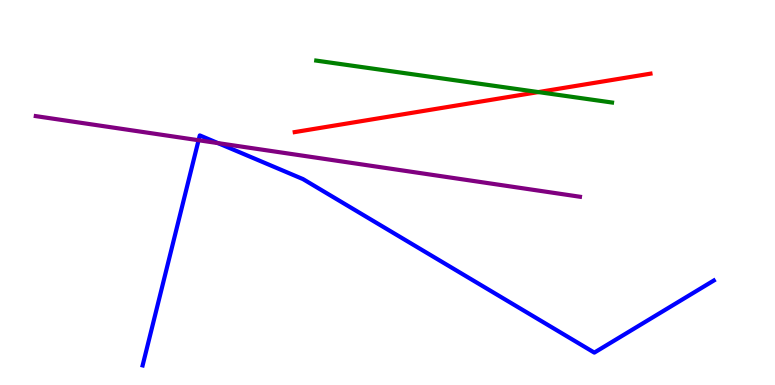[{'lines': ['blue', 'red'], 'intersections': []}, {'lines': ['green', 'red'], 'intersections': [{'x': 6.95, 'y': 7.61}]}, {'lines': ['purple', 'red'], 'intersections': []}, {'lines': ['blue', 'green'], 'intersections': []}, {'lines': ['blue', 'purple'], 'intersections': [{'x': 2.56, 'y': 6.36}, {'x': 2.81, 'y': 6.28}]}, {'lines': ['green', 'purple'], 'intersections': []}]